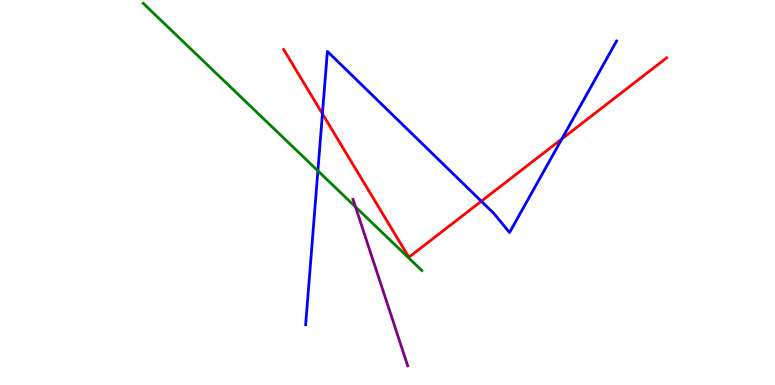[{'lines': ['blue', 'red'], 'intersections': [{'x': 4.16, 'y': 7.04}, {'x': 6.21, 'y': 4.77}, {'x': 7.25, 'y': 6.39}]}, {'lines': ['green', 'red'], 'intersections': []}, {'lines': ['purple', 'red'], 'intersections': []}, {'lines': ['blue', 'green'], 'intersections': [{'x': 4.1, 'y': 5.56}]}, {'lines': ['blue', 'purple'], 'intersections': []}, {'lines': ['green', 'purple'], 'intersections': [{'x': 4.59, 'y': 4.63}]}]